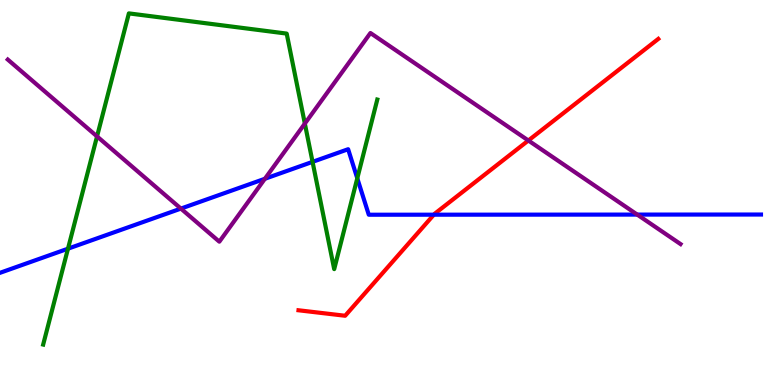[{'lines': ['blue', 'red'], 'intersections': [{'x': 5.6, 'y': 4.42}]}, {'lines': ['green', 'red'], 'intersections': []}, {'lines': ['purple', 'red'], 'intersections': [{'x': 6.82, 'y': 6.35}]}, {'lines': ['blue', 'green'], 'intersections': [{'x': 0.877, 'y': 3.54}, {'x': 4.03, 'y': 5.8}, {'x': 4.61, 'y': 5.37}]}, {'lines': ['blue', 'purple'], 'intersections': [{'x': 2.33, 'y': 4.58}, {'x': 3.42, 'y': 5.36}, {'x': 8.22, 'y': 4.43}]}, {'lines': ['green', 'purple'], 'intersections': [{'x': 1.25, 'y': 6.46}, {'x': 3.93, 'y': 6.79}]}]